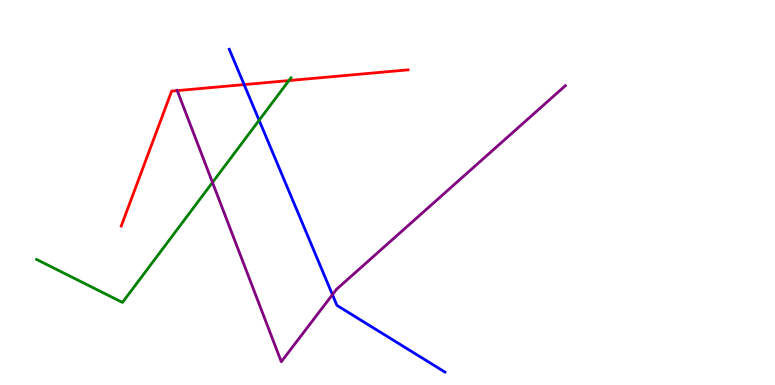[{'lines': ['blue', 'red'], 'intersections': [{'x': 3.15, 'y': 7.8}]}, {'lines': ['green', 'red'], 'intersections': [{'x': 3.73, 'y': 7.91}]}, {'lines': ['purple', 'red'], 'intersections': [{'x': 2.29, 'y': 7.65}]}, {'lines': ['blue', 'green'], 'intersections': [{'x': 3.34, 'y': 6.88}]}, {'lines': ['blue', 'purple'], 'intersections': [{'x': 4.29, 'y': 2.35}]}, {'lines': ['green', 'purple'], 'intersections': [{'x': 2.74, 'y': 5.26}]}]